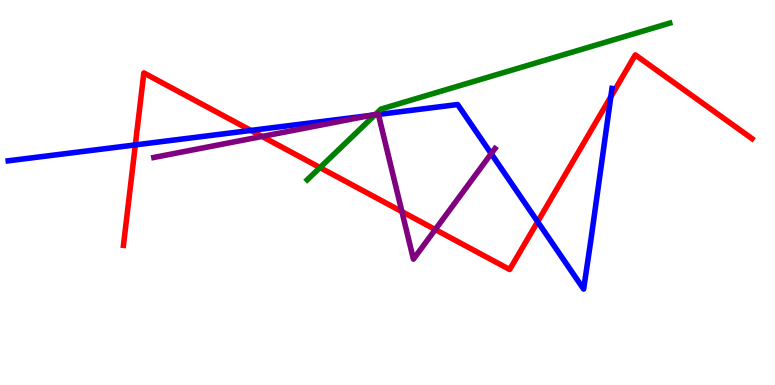[{'lines': ['blue', 'red'], 'intersections': [{'x': 1.75, 'y': 6.24}, {'x': 3.24, 'y': 6.61}, {'x': 6.94, 'y': 4.24}, {'x': 7.88, 'y': 7.49}]}, {'lines': ['green', 'red'], 'intersections': [{'x': 4.13, 'y': 5.65}]}, {'lines': ['purple', 'red'], 'intersections': [{'x': 3.38, 'y': 6.46}, {'x': 5.19, 'y': 4.5}, {'x': 5.62, 'y': 4.04}]}, {'lines': ['blue', 'green'], 'intersections': [{'x': 4.84, 'y': 7.02}]}, {'lines': ['blue', 'purple'], 'intersections': [{'x': 4.78, 'y': 7.0}, {'x': 4.88, 'y': 7.03}, {'x': 6.34, 'y': 6.01}]}, {'lines': ['green', 'purple'], 'intersections': [{'x': 4.84, 'y': 7.03}]}]